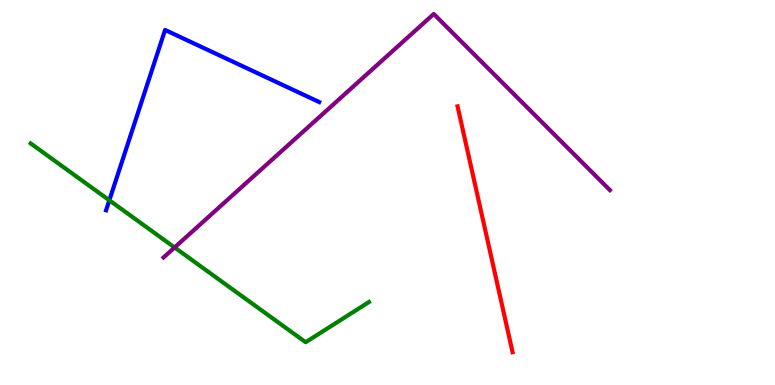[{'lines': ['blue', 'red'], 'intersections': []}, {'lines': ['green', 'red'], 'intersections': []}, {'lines': ['purple', 'red'], 'intersections': []}, {'lines': ['blue', 'green'], 'intersections': [{'x': 1.41, 'y': 4.8}]}, {'lines': ['blue', 'purple'], 'intersections': []}, {'lines': ['green', 'purple'], 'intersections': [{'x': 2.25, 'y': 3.57}]}]